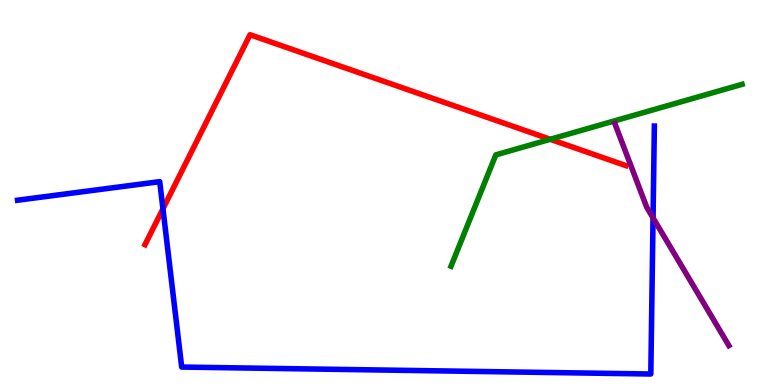[{'lines': ['blue', 'red'], 'intersections': [{'x': 2.1, 'y': 4.58}]}, {'lines': ['green', 'red'], 'intersections': [{'x': 7.1, 'y': 6.38}]}, {'lines': ['purple', 'red'], 'intersections': []}, {'lines': ['blue', 'green'], 'intersections': []}, {'lines': ['blue', 'purple'], 'intersections': [{'x': 8.43, 'y': 4.34}]}, {'lines': ['green', 'purple'], 'intersections': []}]